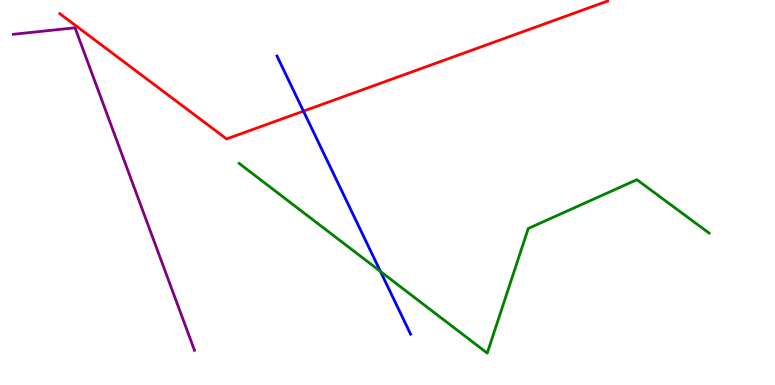[{'lines': ['blue', 'red'], 'intersections': [{'x': 3.92, 'y': 7.11}]}, {'lines': ['green', 'red'], 'intersections': []}, {'lines': ['purple', 'red'], 'intersections': []}, {'lines': ['blue', 'green'], 'intersections': [{'x': 4.91, 'y': 2.95}]}, {'lines': ['blue', 'purple'], 'intersections': []}, {'lines': ['green', 'purple'], 'intersections': []}]